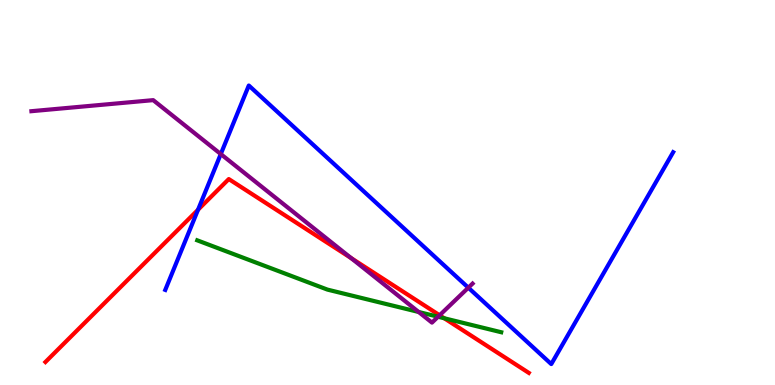[{'lines': ['blue', 'red'], 'intersections': [{'x': 2.56, 'y': 4.55}]}, {'lines': ['green', 'red'], 'intersections': [{'x': 5.73, 'y': 1.73}]}, {'lines': ['purple', 'red'], 'intersections': [{'x': 4.53, 'y': 3.3}, {'x': 5.67, 'y': 1.81}]}, {'lines': ['blue', 'green'], 'intersections': []}, {'lines': ['blue', 'purple'], 'intersections': [{'x': 2.85, 'y': 6.0}, {'x': 6.04, 'y': 2.53}]}, {'lines': ['green', 'purple'], 'intersections': [{'x': 5.4, 'y': 1.9}, {'x': 5.65, 'y': 1.77}]}]